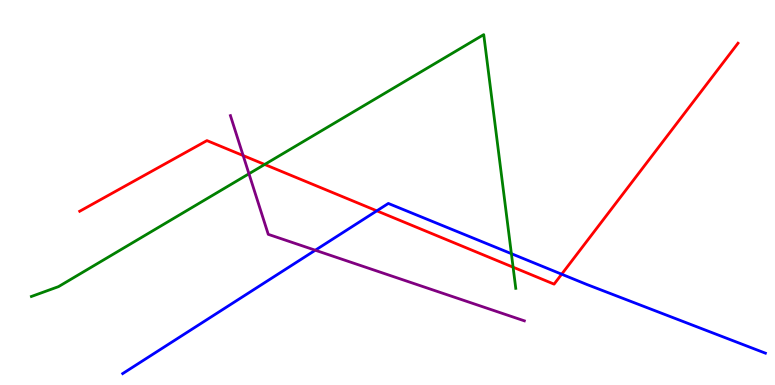[{'lines': ['blue', 'red'], 'intersections': [{'x': 4.86, 'y': 4.52}, {'x': 7.25, 'y': 2.88}]}, {'lines': ['green', 'red'], 'intersections': [{'x': 3.41, 'y': 5.73}, {'x': 6.62, 'y': 3.06}]}, {'lines': ['purple', 'red'], 'intersections': [{'x': 3.14, 'y': 5.96}]}, {'lines': ['blue', 'green'], 'intersections': [{'x': 6.6, 'y': 3.41}]}, {'lines': ['blue', 'purple'], 'intersections': [{'x': 4.07, 'y': 3.5}]}, {'lines': ['green', 'purple'], 'intersections': [{'x': 3.21, 'y': 5.49}]}]